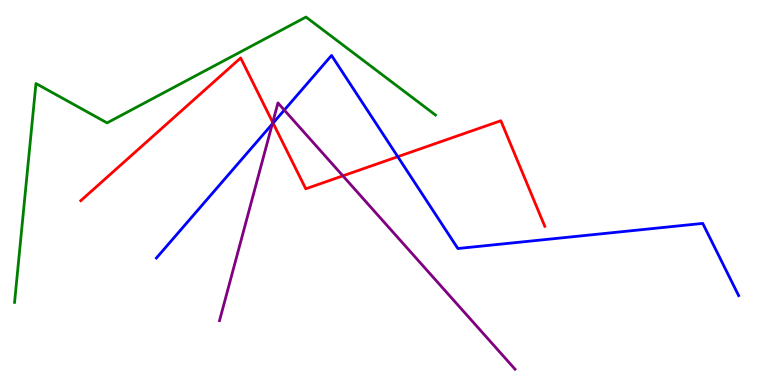[{'lines': ['blue', 'red'], 'intersections': [{'x': 3.52, 'y': 6.8}, {'x': 5.13, 'y': 5.93}]}, {'lines': ['green', 'red'], 'intersections': []}, {'lines': ['purple', 'red'], 'intersections': [{'x': 3.52, 'y': 6.82}, {'x': 4.42, 'y': 5.43}]}, {'lines': ['blue', 'green'], 'intersections': []}, {'lines': ['blue', 'purple'], 'intersections': [{'x': 3.51, 'y': 6.78}, {'x': 3.67, 'y': 7.14}]}, {'lines': ['green', 'purple'], 'intersections': []}]